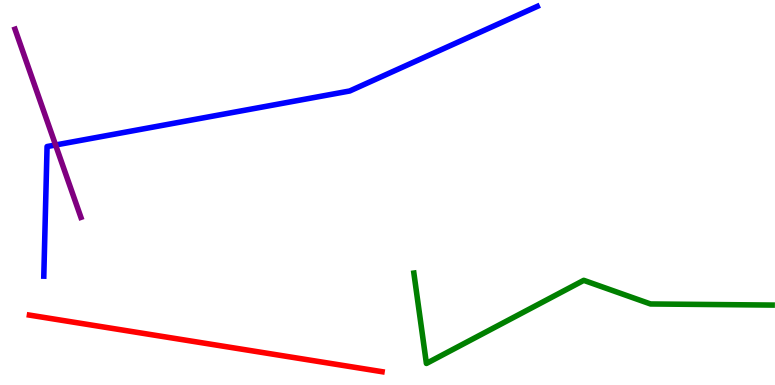[{'lines': ['blue', 'red'], 'intersections': []}, {'lines': ['green', 'red'], 'intersections': []}, {'lines': ['purple', 'red'], 'intersections': []}, {'lines': ['blue', 'green'], 'intersections': []}, {'lines': ['blue', 'purple'], 'intersections': [{'x': 0.717, 'y': 6.23}]}, {'lines': ['green', 'purple'], 'intersections': []}]